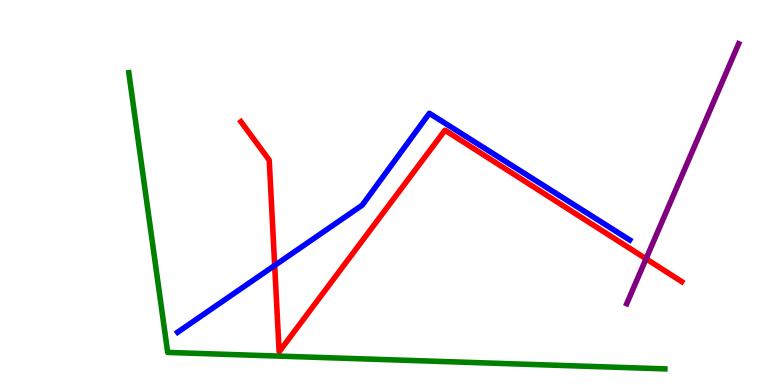[{'lines': ['blue', 'red'], 'intersections': [{'x': 3.54, 'y': 3.11}]}, {'lines': ['green', 'red'], 'intersections': []}, {'lines': ['purple', 'red'], 'intersections': [{'x': 8.34, 'y': 3.28}]}, {'lines': ['blue', 'green'], 'intersections': []}, {'lines': ['blue', 'purple'], 'intersections': []}, {'lines': ['green', 'purple'], 'intersections': []}]